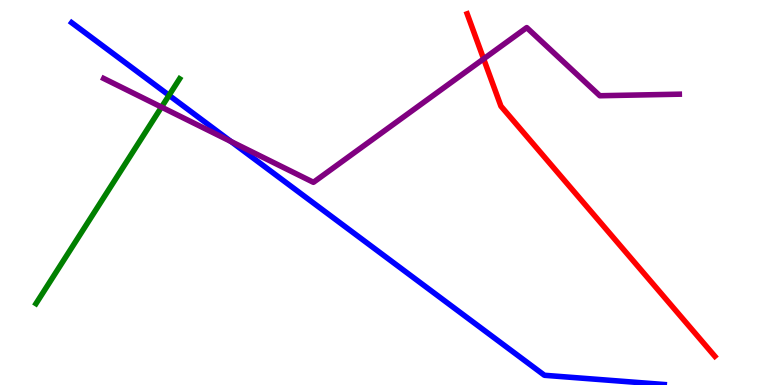[{'lines': ['blue', 'red'], 'intersections': []}, {'lines': ['green', 'red'], 'intersections': []}, {'lines': ['purple', 'red'], 'intersections': [{'x': 6.24, 'y': 8.47}]}, {'lines': ['blue', 'green'], 'intersections': [{'x': 2.18, 'y': 7.52}]}, {'lines': ['blue', 'purple'], 'intersections': [{'x': 2.98, 'y': 6.32}]}, {'lines': ['green', 'purple'], 'intersections': [{'x': 2.08, 'y': 7.22}]}]